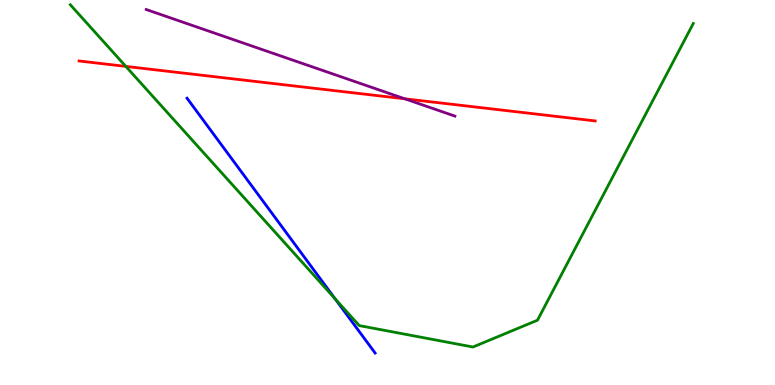[{'lines': ['blue', 'red'], 'intersections': []}, {'lines': ['green', 'red'], 'intersections': [{'x': 1.62, 'y': 8.28}]}, {'lines': ['purple', 'red'], 'intersections': [{'x': 5.22, 'y': 7.43}]}, {'lines': ['blue', 'green'], 'intersections': [{'x': 4.32, 'y': 2.24}]}, {'lines': ['blue', 'purple'], 'intersections': []}, {'lines': ['green', 'purple'], 'intersections': []}]